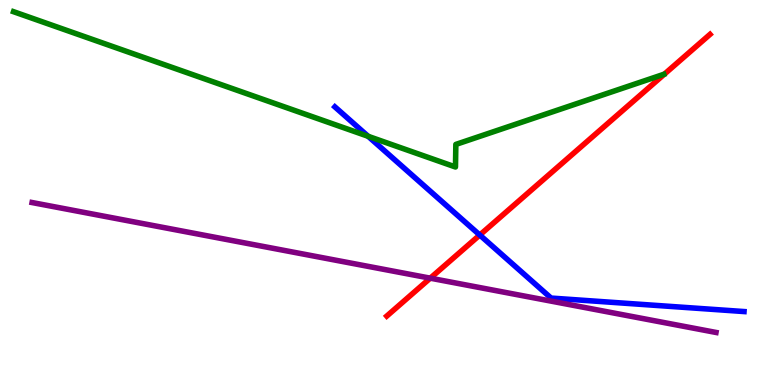[{'lines': ['blue', 'red'], 'intersections': [{'x': 6.19, 'y': 3.9}]}, {'lines': ['green', 'red'], 'intersections': []}, {'lines': ['purple', 'red'], 'intersections': [{'x': 5.55, 'y': 2.77}]}, {'lines': ['blue', 'green'], 'intersections': [{'x': 4.75, 'y': 6.46}]}, {'lines': ['blue', 'purple'], 'intersections': []}, {'lines': ['green', 'purple'], 'intersections': []}]